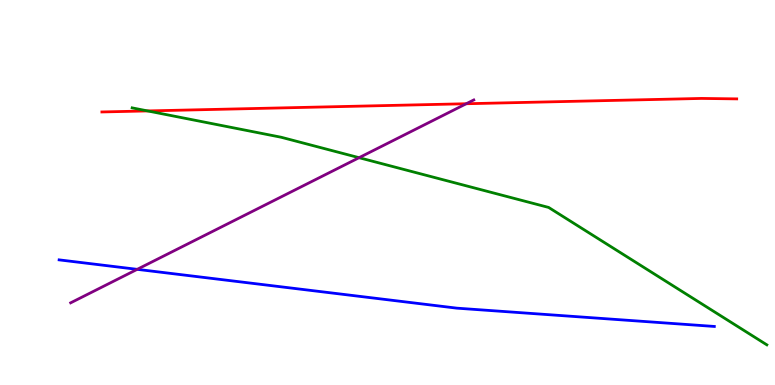[{'lines': ['blue', 'red'], 'intersections': []}, {'lines': ['green', 'red'], 'intersections': [{'x': 1.9, 'y': 7.12}]}, {'lines': ['purple', 'red'], 'intersections': [{'x': 6.02, 'y': 7.31}]}, {'lines': ['blue', 'green'], 'intersections': []}, {'lines': ['blue', 'purple'], 'intersections': [{'x': 1.77, 'y': 3.0}]}, {'lines': ['green', 'purple'], 'intersections': [{'x': 4.63, 'y': 5.9}]}]